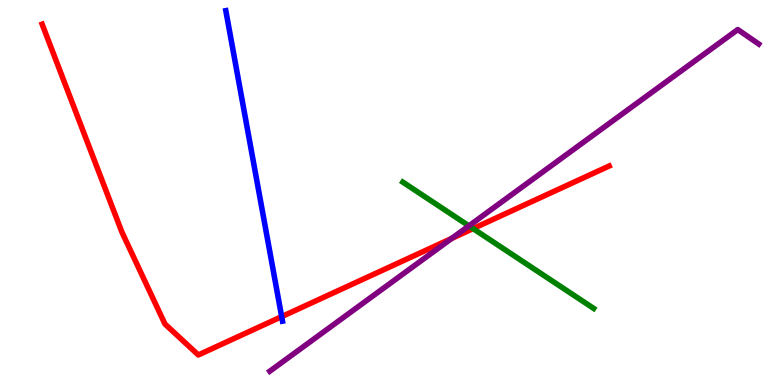[{'lines': ['blue', 'red'], 'intersections': [{'x': 3.63, 'y': 1.78}]}, {'lines': ['green', 'red'], 'intersections': [{'x': 6.1, 'y': 4.06}]}, {'lines': ['purple', 'red'], 'intersections': [{'x': 5.83, 'y': 3.81}]}, {'lines': ['blue', 'green'], 'intersections': []}, {'lines': ['blue', 'purple'], 'intersections': []}, {'lines': ['green', 'purple'], 'intersections': [{'x': 6.05, 'y': 4.13}]}]